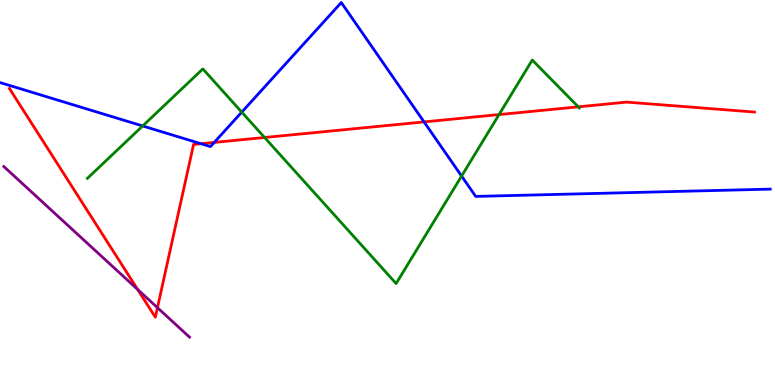[{'lines': ['blue', 'red'], 'intersections': [{'x': 2.59, 'y': 6.27}, {'x': 2.76, 'y': 6.3}, {'x': 5.47, 'y': 6.83}]}, {'lines': ['green', 'red'], 'intersections': [{'x': 3.41, 'y': 6.43}, {'x': 6.44, 'y': 7.02}, {'x': 7.46, 'y': 7.23}]}, {'lines': ['purple', 'red'], 'intersections': [{'x': 1.78, 'y': 2.48}, {'x': 2.03, 'y': 2.01}]}, {'lines': ['blue', 'green'], 'intersections': [{'x': 1.84, 'y': 6.73}, {'x': 3.12, 'y': 7.09}, {'x': 5.96, 'y': 5.43}]}, {'lines': ['blue', 'purple'], 'intersections': []}, {'lines': ['green', 'purple'], 'intersections': []}]